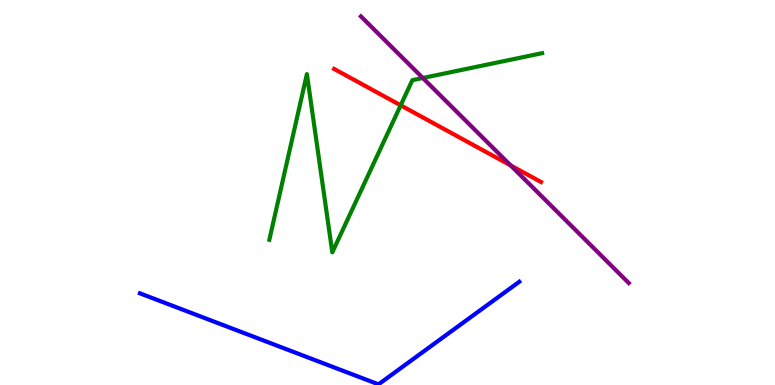[{'lines': ['blue', 'red'], 'intersections': []}, {'lines': ['green', 'red'], 'intersections': [{'x': 5.17, 'y': 7.26}]}, {'lines': ['purple', 'red'], 'intersections': [{'x': 6.59, 'y': 5.7}]}, {'lines': ['blue', 'green'], 'intersections': []}, {'lines': ['blue', 'purple'], 'intersections': []}, {'lines': ['green', 'purple'], 'intersections': [{'x': 5.46, 'y': 7.97}]}]